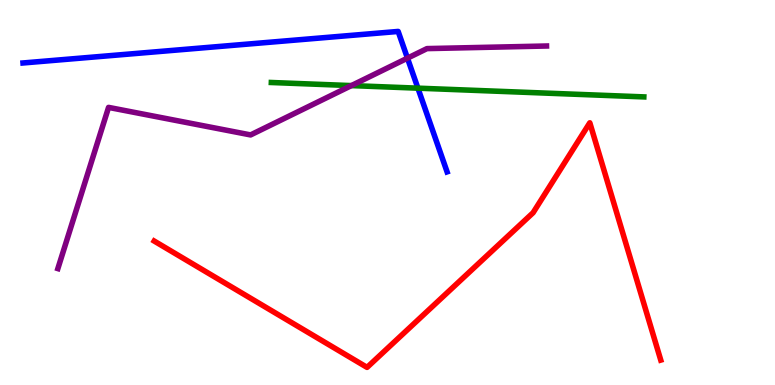[{'lines': ['blue', 'red'], 'intersections': []}, {'lines': ['green', 'red'], 'intersections': []}, {'lines': ['purple', 'red'], 'intersections': []}, {'lines': ['blue', 'green'], 'intersections': [{'x': 5.39, 'y': 7.71}]}, {'lines': ['blue', 'purple'], 'intersections': [{'x': 5.26, 'y': 8.49}]}, {'lines': ['green', 'purple'], 'intersections': [{'x': 4.53, 'y': 7.78}]}]